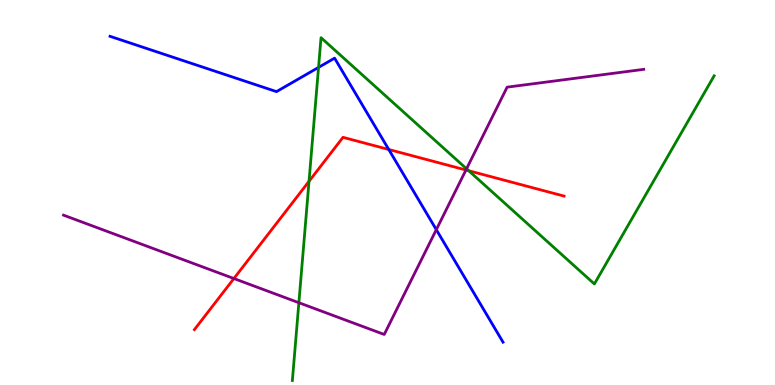[{'lines': ['blue', 'red'], 'intersections': [{'x': 5.02, 'y': 6.12}]}, {'lines': ['green', 'red'], 'intersections': [{'x': 3.99, 'y': 5.29}, {'x': 6.05, 'y': 5.57}]}, {'lines': ['purple', 'red'], 'intersections': [{'x': 3.02, 'y': 2.77}, {'x': 6.01, 'y': 5.58}]}, {'lines': ['blue', 'green'], 'intersections': [{'x': 4.11, 'y': 8.25}]}, {'lines': ['blue', 'purple'], 'intersections': [{'x': 5.63, 'y': 4.03}]}, {'lines': ['green', 'purple'], 'intersections': [{'x': 3.86, 'y': 2.14}, {'x': 6.02, 'y': 5.62}]}]